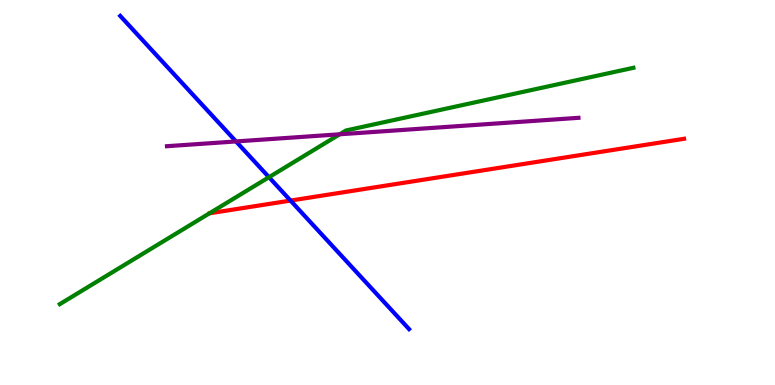[{'lines': ['blue', 'red'], 'intersections': [{'x': 3.75, 'y': 4.79}]}, {'lines': ['green', 'red'], 'intersections': []}, {'lines': ['purple', 'red'], 'intersections': []}, {'lines': ['blue', 'green'], 'intersections': [{'x': 3.47, 'y': 5.4}]}, {'lines': ['blue', 'purple'], 'intersections': [{'x': 3.05, 'y': 6.33}]}, {'lines': ['green', 'purple'], 'intersections': [{'x': 4.38, 'y': 6.51}]}]